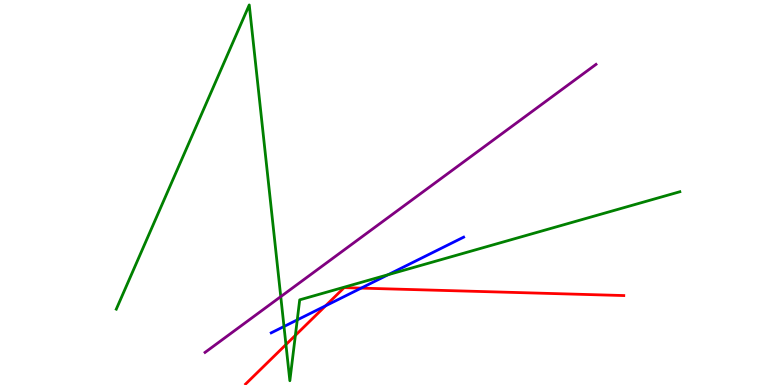[{'lines': ['blue', 'red'], 'intersections': [{'x': 4.2, 'y': 2.06}, {'x': 4.66, 'y': 2.52}]}, {'lines': ['green', 'red'], 'intersections': [{'x': 3.69, 'y': 1.05}, {'x': 3.81, 'y': 1.29}]}, {'lines': ['purple', 'red'], 'intersections': []}, {'lines': ['blue', 'green'], 'intersections': [{'x': 3.66, 'y': 1.52}, {'x': 3.84, 'y': 1.69}, {'x': 5.01, 'y': 2.87}]}, {'lines': ['blue', 'purple'], 'intersections': []}, {'lines': ['green', 'purple'], 'intersections': [{'x': 3.62, 'y': 2.3}]}]